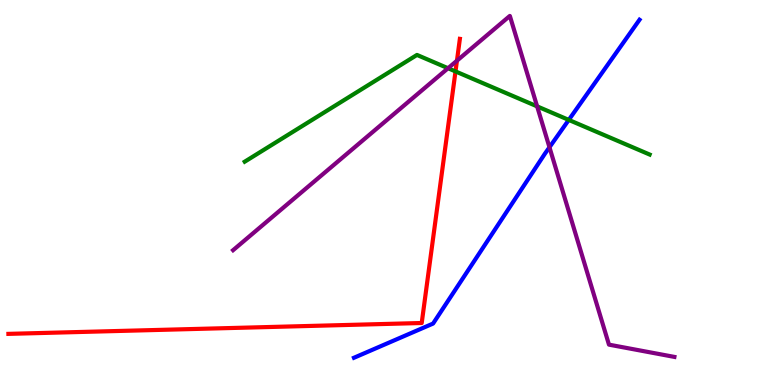[{'lines': ['blue', 'red'], 'intersections': []}, {'lines': ['green', 'red'], 'intersections': [{'x': 5.88, 'y': 8.14}]}, {'lines': ['purple', 'red'], 'intersections': [{'x': 5.9, 'y': 8.42}]}, {'lines': ['blue', 'green'], 'intersections': [{'x': 7.34, 'y': 6.89}]}, {'lines': ['blue', 'purple'], 'intersections': [{'x': 7.09, 'y': 6.18}]}, {'lines': ['green', 'purple'], 'intersections': [{'x': 5.78, 'y': 8.23}, {'x': 6.93, 'y': 7.24}]}]